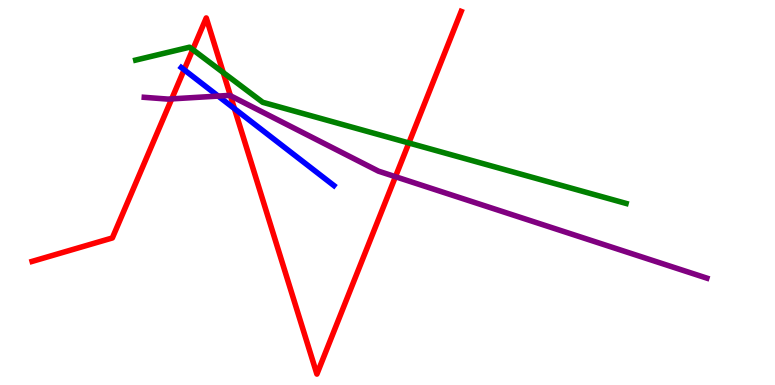[{'lines': ['blue', 'red'], 'intersections': [{'x': 2.38, 'y': 8.19}, {'x': 3.02, 'y': 7.18}]}, {'lines': ['green', 'red'], 'intersections': [{'x': 2.49, 'y': 8.71}, {'x': 2.88, 'y': 8.12}, {'x': 5.28, 'y': 6.29}]}, {'lines': ['purple', 'red'], 'intersections': [{'x': 2.22, 'y': 7.43}, {'x': 2.97, 'y': 7.51}, {'x': 5.1, 'y': 5.41}]}, {'lines': ['blue', 'green'], 'intersections': []}, {'lines': ['blue', 'purple'], 'intersections': [{'x': 2.82, 'y': 7.5}]}, {'lines': ['green', 'purple'], 'intersections': []}]